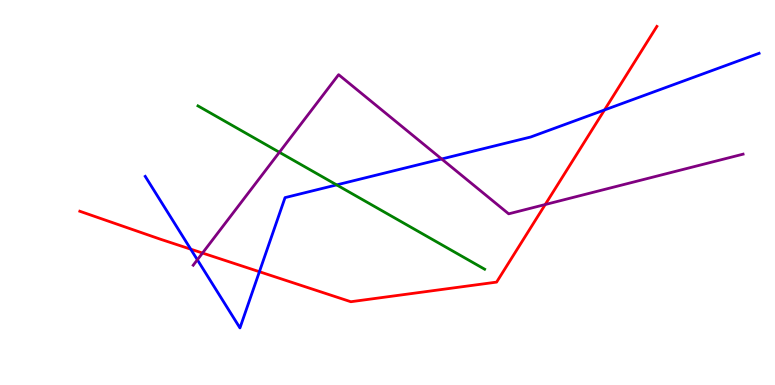[{'lines': ['blue', 'red'], 'intersections': [{'x': 2.46, 'y': 3.53}, {'x': 3.35, 'y': 2.94}, {'x': 7.8, 'y': 7.14}]}, {'lines': ['green', 'red'], 'intersections': []}, {'lines': ['purple', 'red'], 'intersections': [{'x': 2.61, 'y': 3.43}, {'x': 7.04, 'y': 4.69}]}, {'lines': ['blue', 'green'], 'intersections': [{'x': 4.34, 'y': 5.2}]}, {'lines': ['blue', 'purple'], 'intersections': [{'x': 2.55, 'y': 3.25}, {'x': 5.7, 'y': 5.87}]}, {'lines': ['green', 'purple'], 'intersections': [{'x': 3.61, 'y': 6.04}]}]